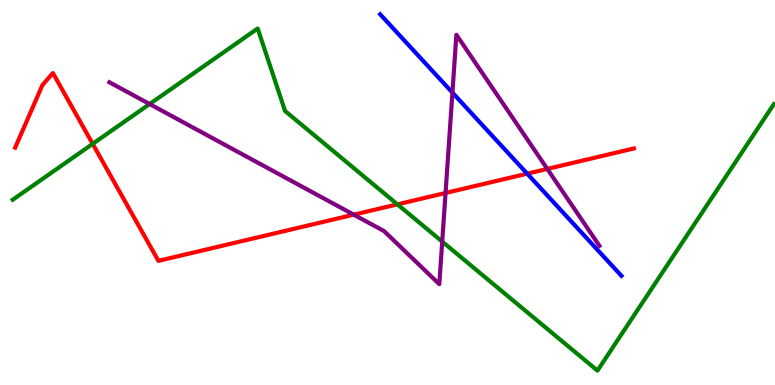[{'lines': ['blue', 'red'], 'intersections': [{'x': 6.8, 'y': 5.49}]}, {'lines': ['green', 'red'], 'intersections': [{'x': 1.2, 'y': 6.26}, {'x': 5.13, 'y': 4.69}]}, {'lines': ['purple', 'red'], 'intersections': [{'x': 4.56, 'y': 4.42}, {'x': 5.75, 'y': 4.99}, {'x': 7.06, 'y': 5.61}]}, {'lines': ['blue', 'green'], 'intersections': []}, {'lines': ['blue', 'purple'], 'intersections': [{'x': 5.84, 'y': 7.59}]}, {'lines': ['green', 'purple'], 'intersections': [{'x': 1.93, 'y': 7.3}, {'x': 5.71, 'y': 3.72}]}]